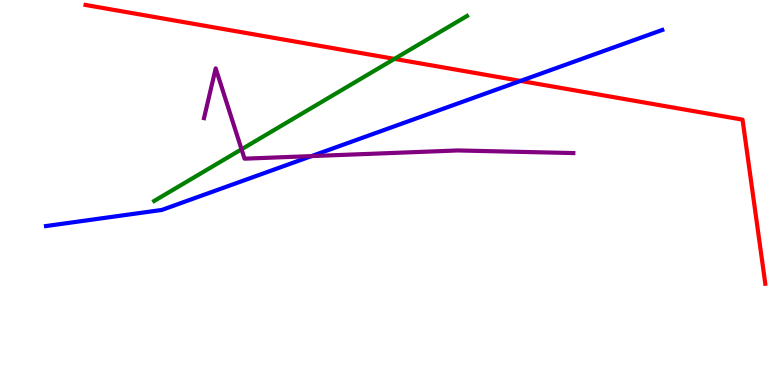[{'lines': ['blue', 'red'], 'intersections': [{'x': 6.72, 'y': 7.9}]}, {'lines': ['green', 'red'], 'intersections': [{'x': 5.09, 'y': 8.47}]}, {'lines': ['purple', 'red'], 'intersections': []}, {'lines': ['blue', 'green'], 'intersections': []}, {'lines': ['blue', 'purple'], 'intersections': [{'x': 4.02, 'y': 5.95}]}, {'lines': ['green', 'purple'], 'intersections': [{'x': 3.12, 'y': 6.12}]}]